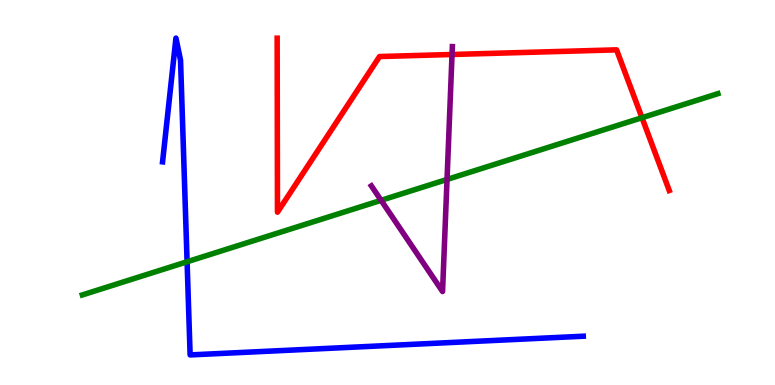[{'lines': ['blue', 'red'], 'intersections': []}, {'lines': ['green', 'red'], 'intersections': [{'x': 8.28, 'y': 6.94}]}, {'lines': ['purple', 'red'], 'intersections': [{'x': 5.83, 'y': 8.58}]}, {'lines': ['blue', 'green'], 'intersections': [{'x': 2.41, 'y': 3.2}]}, {'lines': ['blue', 'purple'], 'intersections': []}, {'lines': ['green', 'purple'], 'intersections': [{'x': 4.92, 'y': 4.8}, {'x': 5.77, 'y': 5.34}]}]